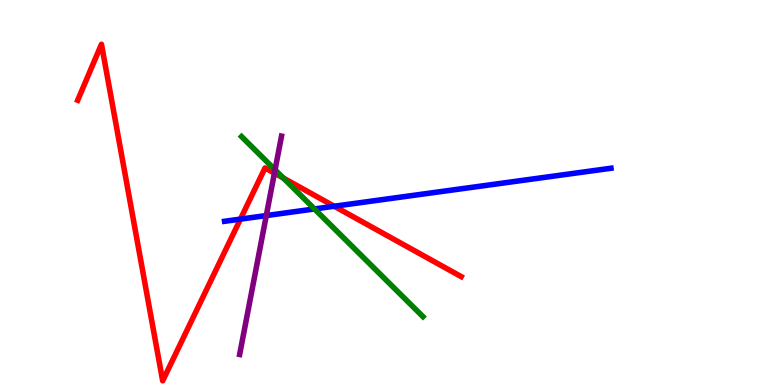[{'lines': ['blue', 'red'], 'intersections': [{'x': 3.1, 'y': 4.31}, {'x': 4.31, 'y': 4.64}]}, {'lines': ['green', 'red'], 'intersections': [{'x': 3.66, 'y': 5.38}]}, {'lines': ['purple', 'red'], 'intersections': [{'x': 3.54, 'y': 5.5}]}, {'lines': ['blue', 'green'], 'intersections': [{'x': 4.06, 'y': 4.57}]}, {'lines': ['blue', 'purple'], 'intersections': [{'x': 3.44, 'y': 4.4}]}, {'lines': ['green', 'purple'], 'intersections': [{'x': 3.55, 'y': 5.59}]}]